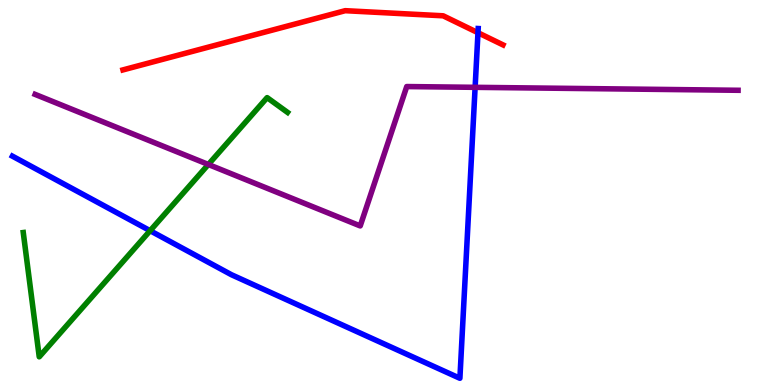[{'lines': ['blue', 'red'], 'intersections': [{'x': 6.17, 'y': 9.15}]}, {'lines': ['green', 'red'], 'intersections': []}, {'lines': ['purple', 'red'], 'intersections': []}, {'lines': ['blue', 'green'], 'intersections': [{'x': 1.94, 'y': 4.01}]}, {'lines': ['blue', 'purple'], 'intersections': [{'x': 6.13, 'y': 7.73}]}, {'lines': ['green', 'purple'], 'intersections': [{'x': 2.69, 'y': 5.73}]}]